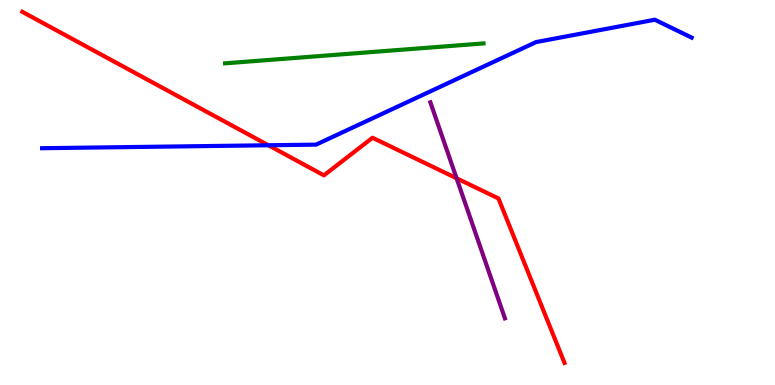[{'lines': ['blue', 'red'], 'intersections': [{'x': 3.46, 'y': 6.23}]}, {'lines': ['green', 'red'], 'intersections': []}, {'lines': ['purple', 'red'], 'intersections': [{'x': 5.89, 'y': 5.37}]}, {'lines': ['blue', 'green'], 'intersections': []}, {'lines': ['blue', 'purple'], 'intersections': []}, {'lines': ['green', 'purple'], 'intersections': []}]